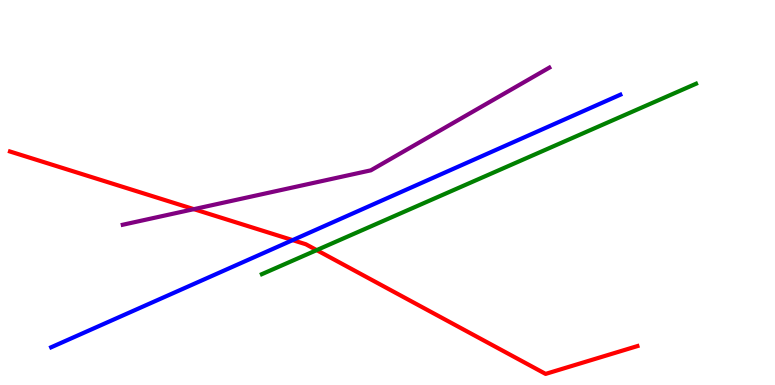[{'lines': ['blue', 'red'], 'intersections': [{'x': 3.78, 'y': 3.76}]}, {'lines': ['green', 'red'], 'intersections': [{'x': 4.09, 'y': 3.5}]}, {'lines': ['purple', 'red'], 'intersections': [{'x': 2.5, 'y': 4.57}]}, {'lines': ['blue', 'green'], 'intersections': []}, {'lines': ['blue', 'purple'], 'intersections': []}, {'lines': ['green', 'purple'], 'intersections': []}]